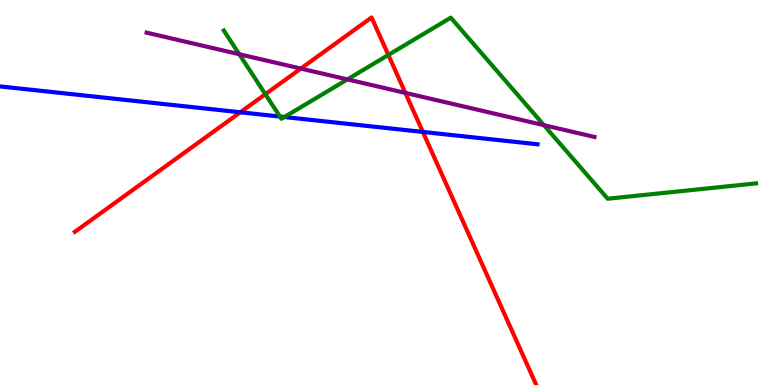[{'lines': ['blue', 'red'], 'intersections': [{'x': 3.1, 'y': 7.08}, {'x': 5.46, 'y': 6.57}]}, {'lines': ['green', 'red'], 'intersections': [{'x': 3.42, 'y': 7.55}, {'x': 5.01, 'y': 8.57}]}, {'lines': ['purple', 'red'], 'intersections': [{'x': 3.88, 'y': 8.22}, {'x': 5.23, 'y': 7.59}]}, {'lines': ['blue', 'green'], 'intersections': [{'x': 3.61, 'y': 6.97}, {'x': 3.67, 'y': 6.96}]}, {'lines': ['blue', 'purple'], 'intersections': []}, {'lines': ['green', 'purple'], 'intersections': [{'x': 3.09, 'y': 8.59}, {'x': 4.48, 'y': 7.94}, {'x': 7.02, 'y': 6.75}]}]